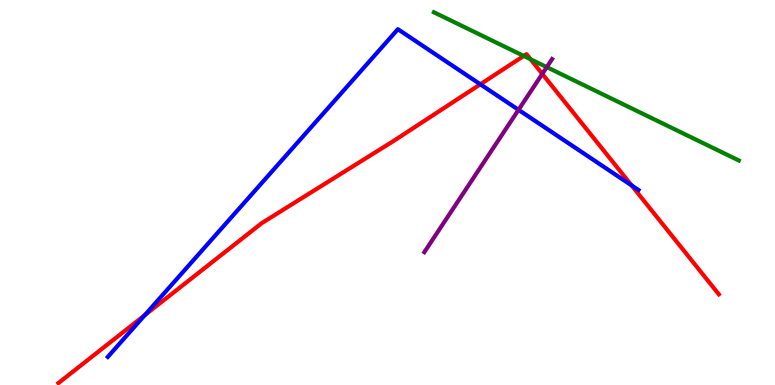[{'lines': ['blue', 'red'], 'intersections': [{'x': 1.87, 'y': 1.81}, {'x': 6.2, 'y': 7.81}, {'x': 8.15, 'y': 5.18}]}, {'lines': ['green', 'red'], 'intersections': [{'x': 6.76, 'y': 8.55}, {'x': 6.85, 'y': 8.46}]}, {'lines': ['purple', 'red'], 'intersections': [{'x': 7.0, 'y': 8.08}]}, {'lines': ['blue', 'green'], 'intersections': []}, {'lines': ['blue', 'purple'], 'intersections': [{'x': 6.69, 'y': 7.15}]}, {'lines': ['green', 'purple'], 'intersections': [{'x': 7.06, 'y': 8.26}]}]